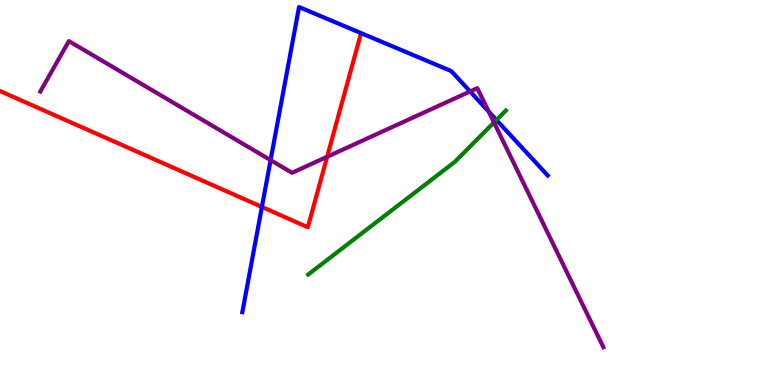[{'lines': ['blue', 'red'], 'intersections': [{'x': 3.38, 'y': 4.62}]}, {'lines': ['green', 'red'], 'intersections': []}, {'lines': ['purple', 'red'], 'intersections': [{'x': 4.22, 'y': 5.93}]}, {'lines': ['blue', 'green'], 'intersections': [{'x': 6.41, 'y': 6.88}]}, {'lines': ['blue', 'purple'], 'intersections': [{'x': 3.49, 'y': 5.84}, {'x': 6.07, 'y': 7.62}, {'x': 6.31, 'y': 7.1}]}, {'lines': ['green', 'purple'], 'intersections': [{'x': 6.37, 'y': 6.82}]}]